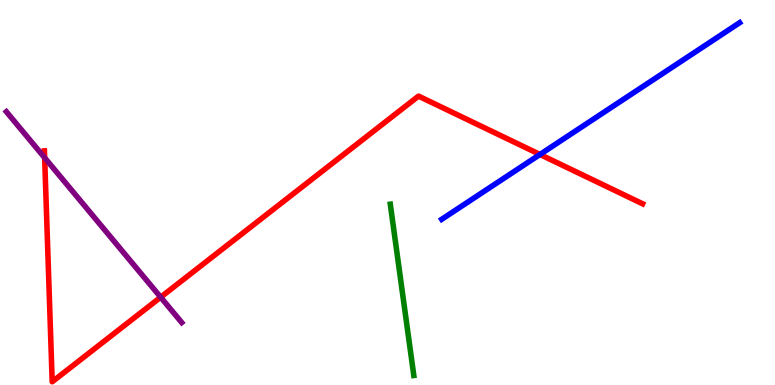[{'lines': ['blue', 'red'], 'intersections': [{'x': 6.97, 'y': 5.99}]}, {'lines': ['green', 'red'], 'intersections': []}, {'lines': ['purple', 'red'], 'intersections': [{'x': 0.576, 'y': 5.9}, {'x': 2.07, 'y': 2.28}]}, {'lines': ['blue', 'green'], 'intersections': []}, {'lines': ['blue', 'purple'], 'intersections': []}, {'lines': ['green', 'purple'], 'intersections': []}]